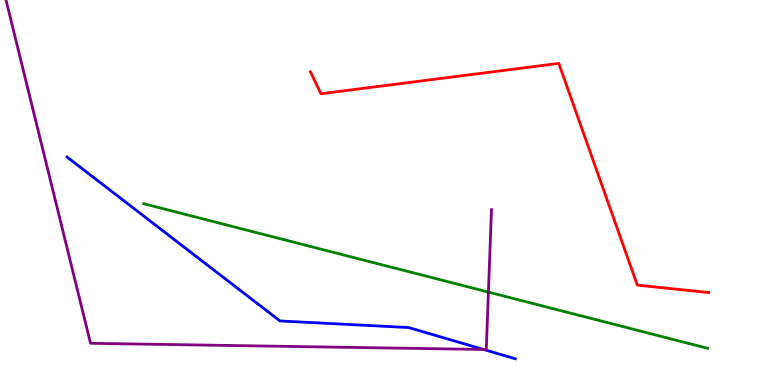[{'lines': ['blue', 'red'], 'intersections': []}, {'lines': ['green', 'red'], 'intersections': []}, {'lines': ['purple', 'red'], 'intersections': []}, {'lines': ['blue', 'green'], 'intersections': []}, {'lines': ['blue', 'purple'], 'intersections': [{'x': 6.24, 'y': 0.923}]}, {'lines': ['green', 'purple'], 'intersections': [{'x': 6.3, 'y': 2.41}]}]